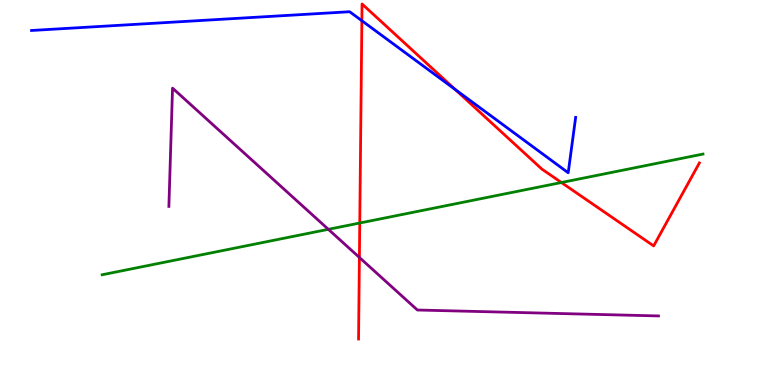[{'lines': ['blue', 'red'], 'intersections': [{'x': 4.67, 'y': 9.46}, {'x': 5.87, 'y': 7.68}]}, {'lines': ['green', 'red'], 'intersections': [{'x': 4.64, 'y': 4.21}, {'x': 7.24, 'y': 5.26}]}, {'lines': ['purple', 'red'], 'intersections': [{'x': 4.64, 'y': 3.31}]}, {'lines': ['blue', 'green'], 'intersections': []}, {'lines': ['blue', 'purple'], 'intersections': []}, {'lines': ['green', 'purple'], 'intersections': [{'x': 4.24, 'y': 4.04}]}]